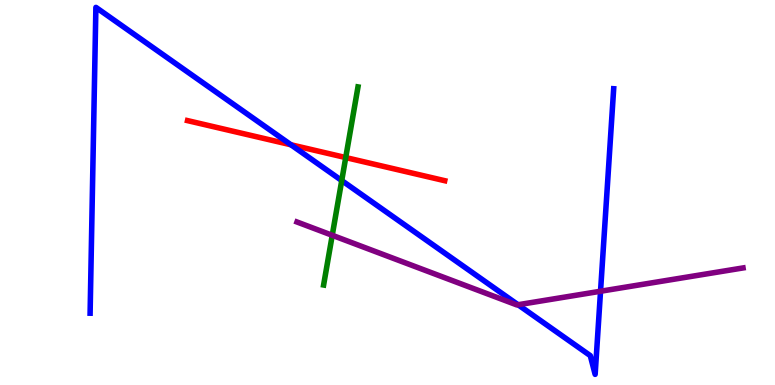[{'lines': ['blue', 'red'], 'intersections': [{'x': 3.75, 'y': 6.24}]}, {'lines': ['green', 'red'], 'intersections': [{'x': 4.46, 'y': 5.91}]}, {'lines': ['purple', 'red'], 'intersections': []}, {'lines': ['blue', 'green'], 'intersections': [{'x': 4.41, 'y': 5.31}]}, {'lines': ['blue', 'purple'], 'intersections': [{'x': 6.68, 'y': 2.08}, {'x': 7.75, 'y': 2.44}]}, {'lines': ['green', 'purple'], 'intersections': [{'x': 4.29, 'y': 3.89}]}]